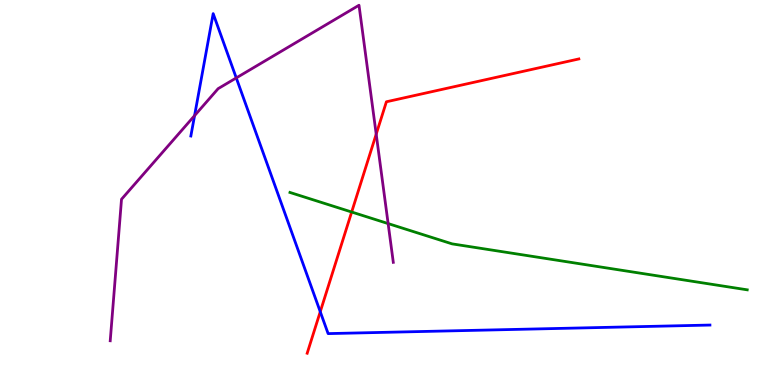[{'lines': ['blue', 'red'], 'intersections': [{'x': 4.13, 'y': 1.9}]}, {'lines': ['green', 'red'], 'intersections': [{'x': 4.54, 'y': 4.49}]}, {'lines': ['purple', 'red'], 'intersections': [{'x': 4.85, 'y': 6.52}]}, {'lines': ['blue', 'green'], 'intersections': []}, {'lines': ['blue', 'purple'], 'intersections': [{'x': 2.51, 'y': 7.0}, {'x': 3.05, 'y': 7.98}]}, {'lines': ['green', 'purple'], 'intersections': [{'x': 5.01, 'y': 4.19}]}]